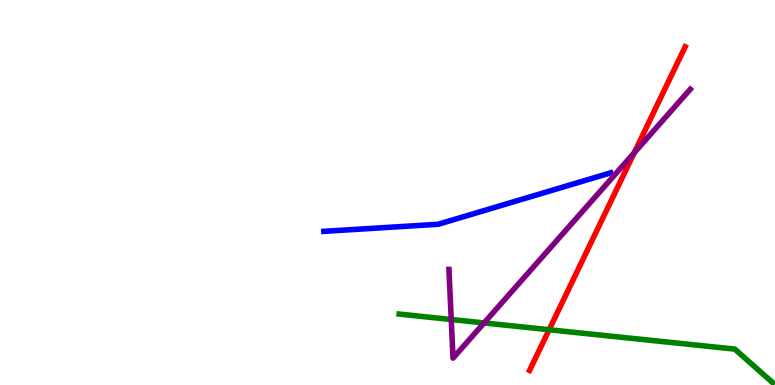[{'lines': ['blue', 'red'], 'intersections': []}, {'lines': ['green', 'red'], 'intersections': [{'x': 7.09, 'y': 1.44}]}, {'lines': ['purple', 'red'], 'intersections': [{'x': 8.18, 'y': 6.03}]}, {'lines': ['blue', 'green'], 'intersections': []}, {'lines': ['blue', 'purple'], 'intersections': []}, {'lines': ['green', 'purple'], 'intersections': [{'x': 5.82, 'y': 1.7}, {'x': 6.25, 'y': 1.61}]}]